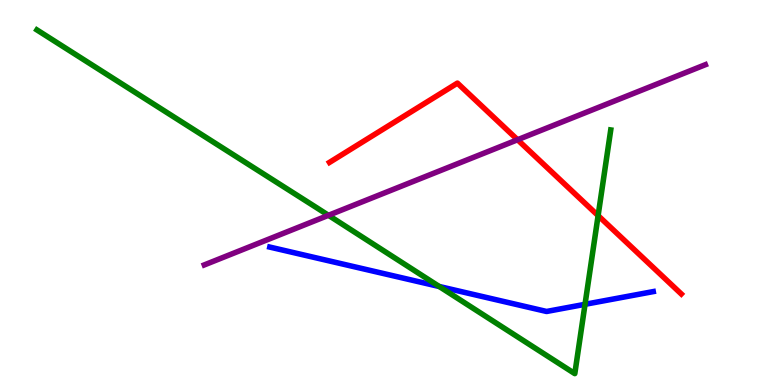[{'lines': ['blue', 'red'], 'intersections': []}, {'lines': ['green', 'red'], 'intersections': [{'x': 7.72, 'y': 4.4}]}, {'lines': ['purple', 'red'], 'intersections': [{'x': 6.68, 'y': 6.37}]}, {'lines': ['blue', 'green'], 'intersections': [{'x': 5.67, 'y': 2.56}, {'x': 7.55, 'y': 2.1}]}, {'lines': ['blue', 'purple'], 'intersections': []}, {'lines': ['green', 'purple'], 'intersections': [{'x': 4.24, 'y': 4.41}]}]